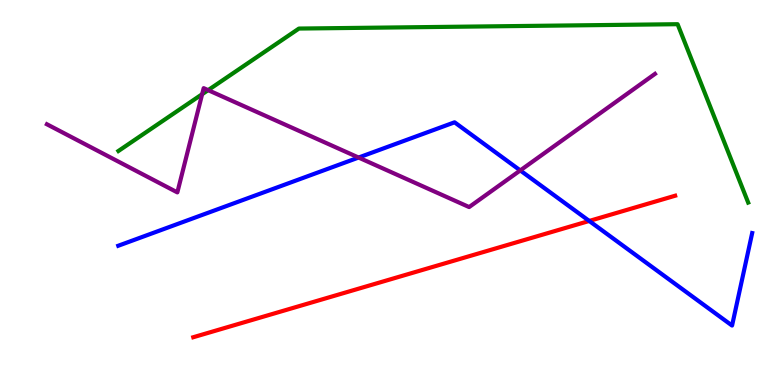[{'lines': ['blue', 'red'], 'intersections': [{'x': 7.6, 'y': 4.26}]}, {'lines': ['green', 'red'], 'intersections': []}, {'lines': ['purple', 'red'], 'intersections': []}, {'lines': ['blue', 'green'], 'intersections': []}, {'lines': ['blue', 'purple'], 'intersections': [{'x': 4.63, 'y': 5.91}, {'x': 6.71, 'y': 5.57}]}, {'lines': ['green', 'purple'], 'intersections': [{'x': 2.61, 'y': 7.55}, {'x': 2.69, 'y': 7.66}]}]